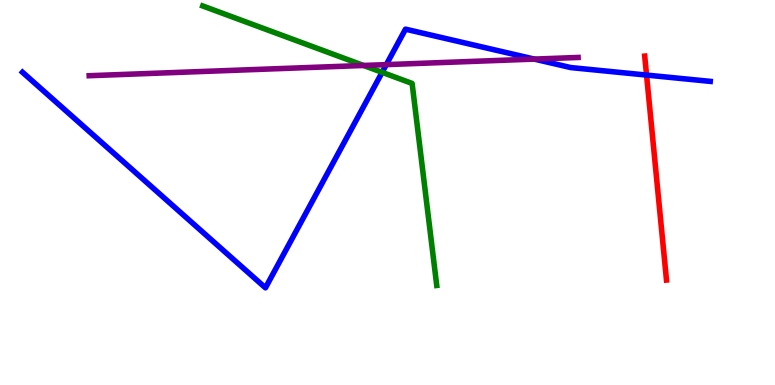[{'lines': ['blue', 'red'], 'intersections': [{'x': 8.34, 'y': 8.05}]}, {'lines': ['green', 'red'], 'intersections': []}, {'lines': ['purple', 'red'], 'intersections': []}, {'lines': ['blue', 'green'], 'intersections': [{'x': 4.93, 'y': 8.12}]}, {'lines': ['blue', 'purple'], 'intersections': [{'x': 4.98, 'y': 8.32}, {'x': 6.89, 'y': 8.47}]}, {'lines': ['green', 'purple'], 'intersections': [{'x': 4.69, 'y': 8.3}]}]